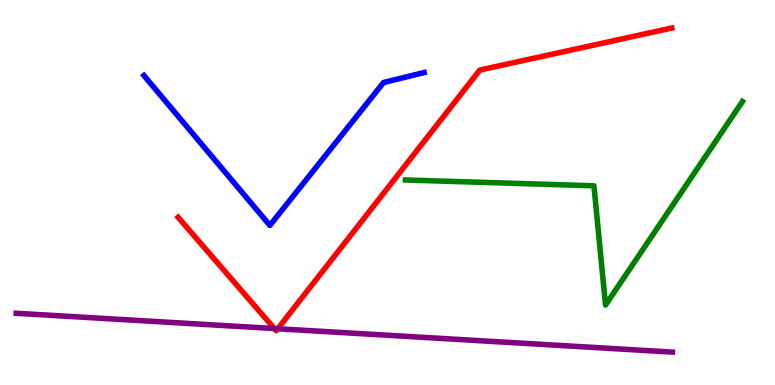[{'lines': ['blue', 'red'], 'intersections': []}, {'lines': ['green', 'red'], 'intersections': []}, {'lines': ['purple', 'red'], 'intersections': [{'x': 3.54, 'y': 1.47}, {'x': 3.58, 'y': 1.46}]}, {'lines': ['blue', 'green'], 'intersections': []}, {'lines': ['blue', 'purple'], 'intersections': []}, {'lines': ['green', 'purple'], 'intersections': []}]